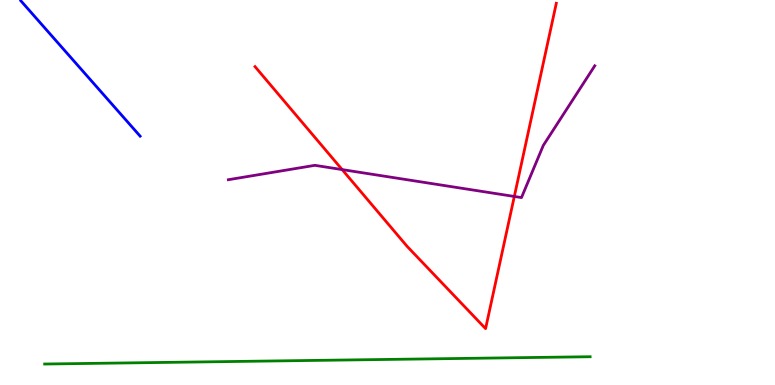[{'lines': ['blue', 'red'], 'intersections': []}, {'lines': ['green', 'red'], 'intersections': []}, {'lines': ['purple', 'red'], 'intersections': [{'x': 4.41, 'y': 5.6}, {'x': 6.64, 'y': 4.9}]}, {'lines': ['blue', 'green'], 'intersections': []}, {'lines': ['blue', 'purple'], 'intersections': []}, {'lines': ['green', 'purple'], 'intersections': []}]